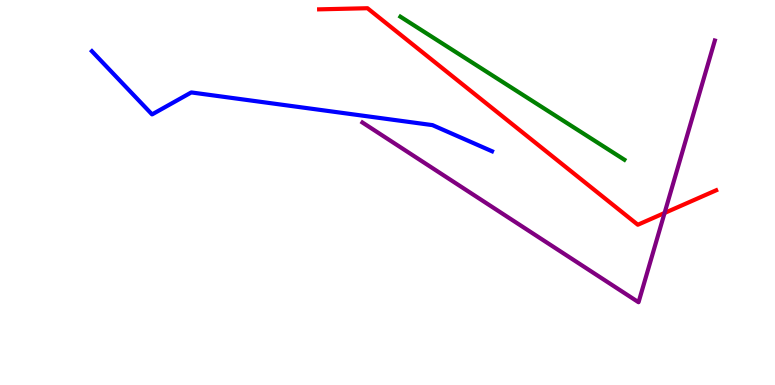[{'lines': ['blue', 'red'], 'intersections': []}, {'lines': ['green', 'red'], 'intersections': []}, {'lines': ['purple', 'red'], 'intersections': [{'x': 8.58, 'y': 4.47}]}, {'lines': ['blue', 'green'], 'intersections': []}, {'lines': ['blue', 'purple'], 'intersections': []}, {'lines': ['green', 'purple'], 'intersections': []}]